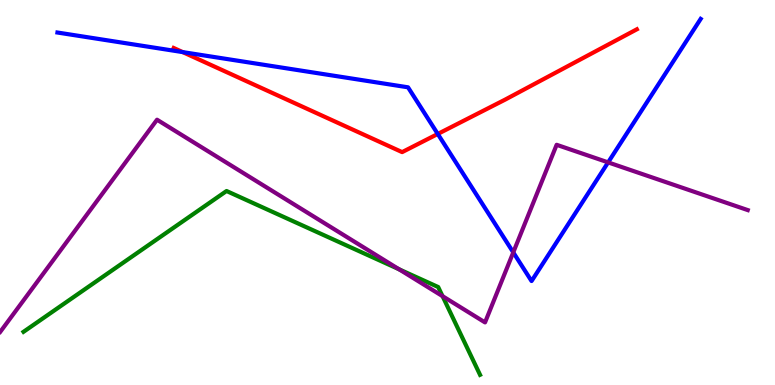[{'lines': ['blue', 'red'], 'intersections': [{'x': 2.36, 'y': 8.65}, {'x': 5.65, 'y': 6.52}]}, {'lines': ['green', 'red'], 'intersections': []}, {'lines': ['purple', 'red'], 'intersections': []}, {'lines': ['blue', 'green'], 'intersections': []}, {'lines': ['blue', 'purple'], 'intersections': [{'x': 6.62, 'y': 3.44}, {'x': 7.85, 'y': 5.78}]}, {'lines': ['green', 'purple'], 'intersections': [{'x': 5.15, 'y': 3.01}, {'x': 5.71, 'y': 2.31}]}]